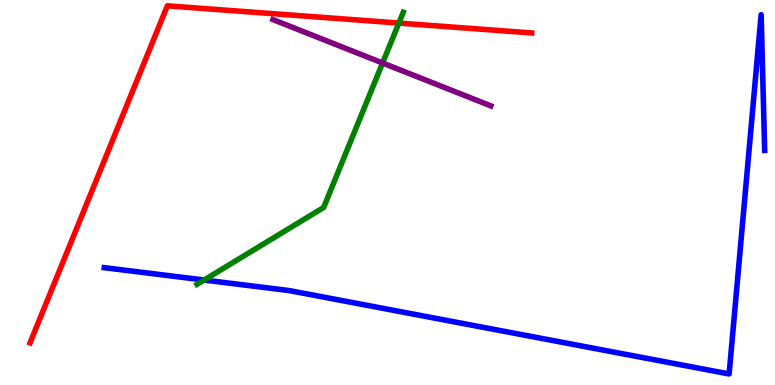[{'lines': ['blue', 'red'], 'intersections': []}, {'lines': ['green', 'red'], 'intersections': [{'x': 5.15, 'y': 9.4}]}, {'lines': ['purple', 'red'], 'intersections': []}, {'lines': ['blue', 'green'], 'intersections': [{'x': 2.63, 'y': 2.73}]}, {'lines': ['blue', 'purple'], 'intersections': []}, {'lines': ['green', 'purple'], 'intersections': [{'x': 4.94, 'y': 8.36}]}]